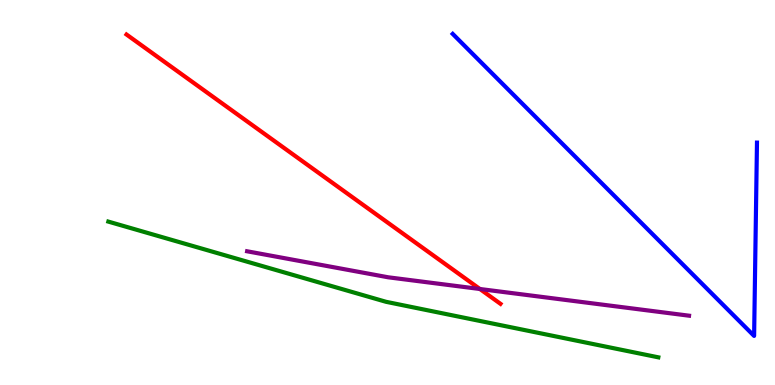[{'lines': ['blue', 'red'], 'intersections': []}, {'lines': ['green', 'red'], 'intersections': []}, {'lines': ['purple', 'red'], 'intersections': [{'x': 6.19, 'y': 2.49}]}, {'lines': ['blue', 'green'], 'intersections': []}, {'lines': ['blue', 'purple'], 'intersections': []}, {'lines': ['green', 'purple'], 'intersections': []}]